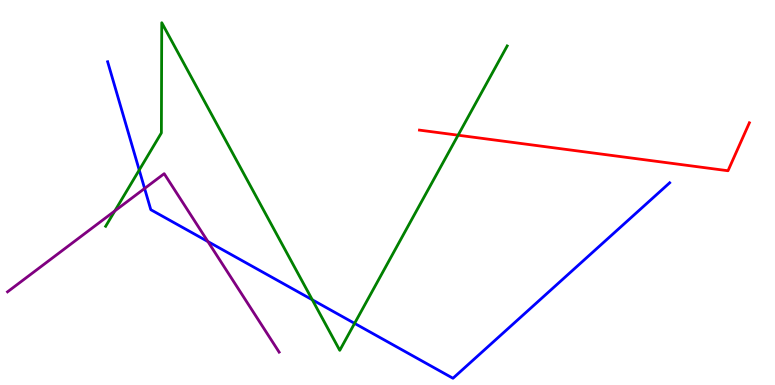[{'lines': ['blue', 'red'], 'intersections': []}, {'lines': ['green', 'red'], 'intersections': [{'x': 5.91, 'y': 6.49}]}, {'lines': ['purple', 'red'], 'intersections': []}, {'lines': ['blue', 'green'], 'intersections': [{'x': 1.8, 'y': 5.58}, {'x': 4.03, 'y': 2.21}, {'x': 4.58, 'y': 1.6}]}, {'lines': ['blue', 'purple'], 'intersections': [{'x': 1.87, 'y': 5.1}, {'x': 2.68, 'y': 3.73}]}, {'lines': ['green', 'purple'], 'intersections': [{'x': 1.48, 'y': 4.52}]}]